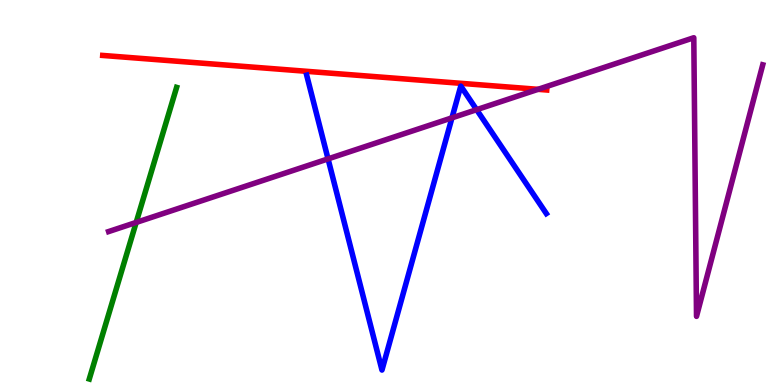[{'lines': ['blue', 'red'], 'intersections': []}, {'lines': ['green', 'red'], 'intersections': []}, {'lines': ['purple', 'red'], 'intersections': [{'x': 6.94, 'y': 7.68}]}, {'lines': ['blue', 'green'], 'intersections': []}, {'lines': ['blue', 'purple'], 'intersections': [{'x': 4.23, 'y': 5.87}, {'x': 5.83, 'y': 6.94}, {'x': 6.15, 'y': 7.15}]}, {'lines': ['green', 'purple'], 'intersections': [{'x': 1.76, 'y': 4.22}]}]